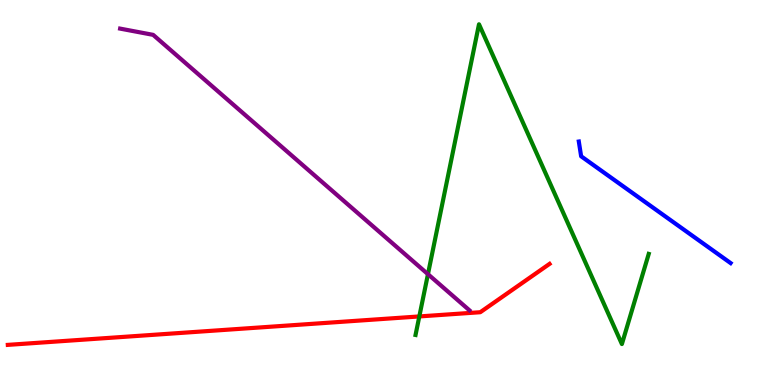[{'lines': ['blue', 'red'], 'intersections': []}, {'lines': ['green', 'red'], 'intersections': [{'x': 5.41, 'y': 1.78}]}, {'lines': ['purple', 'red'], 'intersections': []}, {'lines': ['blue', 'green'], 'intersections': []}, {'lines': ['blue', 'purple'], 'intersections': []}, {'lines': ['green', 'purple'], 'intersections': [{'x': 5.52, 'y': 2.88}]}]